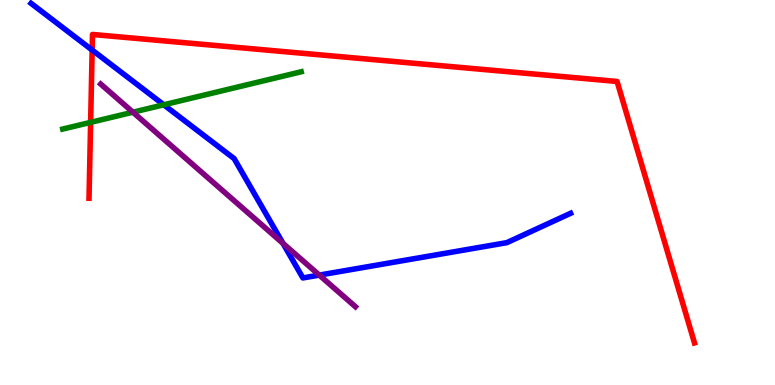[{'lines': ['blue', 'red'], 'intersections': [{'x': 1.19, 'y': 8.7}]}, {'lines': ['green', 'red'], 'intersections': [{'x': 1.17, 'y': 6.82}]}, {'lines': ['purple', 'red'], 'intersections': []}, {'lines': ['blue', 'green'], 'intersections': [{'x': 2.11, 'y': 7.28}]}, {'lines': ['blue', 'purple'], 'intersections': [{'x': 3.65, 'y': 3.68}, {'x': 4.12, 'y': 2.85}]}, {'lines': ['green', 'purple'], 'intersections': [{'x': 1.72, 'y': 7.09}]}]